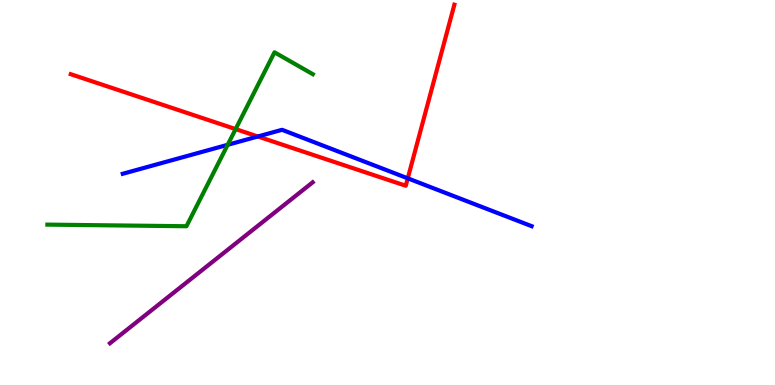[{'lines': ['blue', 'red'], 'intersections': [{'x': 3.33, 'y': 6.45}, {'x': 5.26, 'y': 5.37}]}, {'lines': ['green', 'red'], 'intersections': [{'x': 3.04, 'y': 6.65}]}, {'lines': ['purple', 'red'], 'intersections': []}, {'lines': ['blue', 'green'], 'intersections': [{'x': 2.94, 'y': 6.24}]}, {'lines': ['blue', 'purple'], 'intersections': []}, {'lines': ['green', 'purple'], 'intersections': []}]